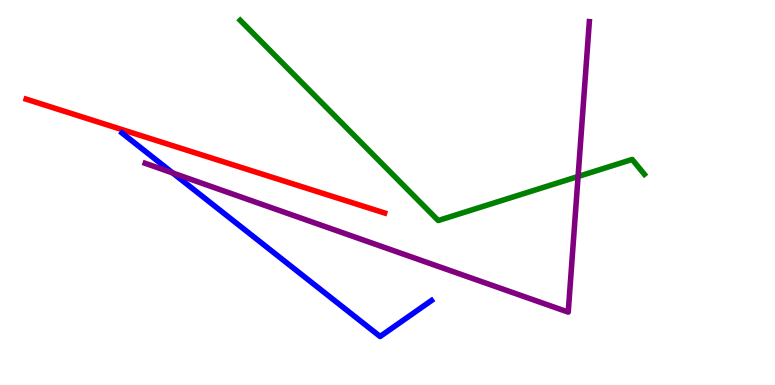[{'lines': ['blue', 'red'], 'intersections': []}, {'lines': ['green', 'red'], 'intersections': []}, {'lines': ['purple', 'red'], 'intersections': []}, {'lines': ['blue', 'green'], 'intersections': []}, {'lines': ['blue', 'purple'], 'intersections': [{'x': 2.23, 'y': 5.51}]}, {'lines': ['green', 'purple'], 'intersections': [{'x': 7.46, 'y': 5.42}]}]